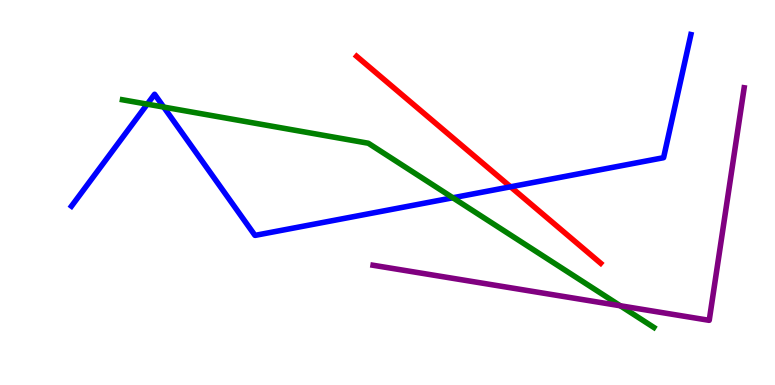[{'lines': ['blue', 'red'], 'intersections': [{'x': 6.59, 'y': 5.15}]}, {'lines': ['green', 'red'], 'intersections': []}, {'lines': ['purple', 'red'], 'intersections': []}, {'lines': ['blue', 'green'], 'intersections': [{'x': 1.9, 'y': 7.29}, {'x': 2.11, 'y': 7.22}, {'x': 5.84, 'y': 4.86}]}, {'lines': ['blue', 'purple'], 'intersections': []}, {'lines': ['green', 'purple'], 'intersections': [{'x': 8.0, 'y': 2.06}]}]